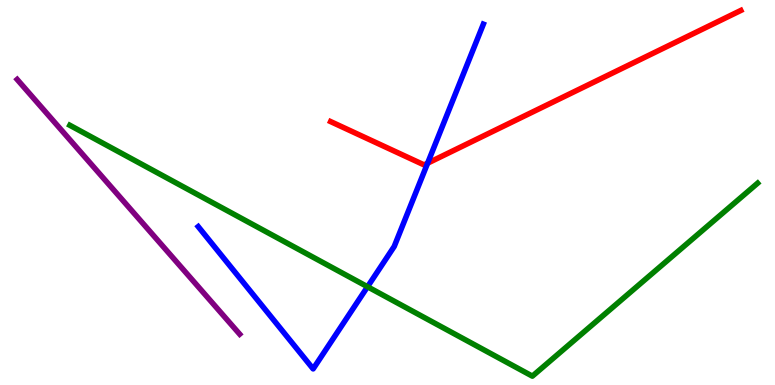[{'lines': ['blue', 'red'], 'intersections': [{'x': 5.52, 'y': 5.76}]}, {'lines': ['green', 'red'], 'intersections': []}, {'lines': ['purple', 'red'], 'intersections': []}, {'lines': ['blue', 'green'], 'intersections': [{'x': 4.74, 'y': 2.55}]}, {'lines': ['blue', 'purple'], 'intersections': []}, {'lines': ['green', 'purple'], 'intersections': []}]